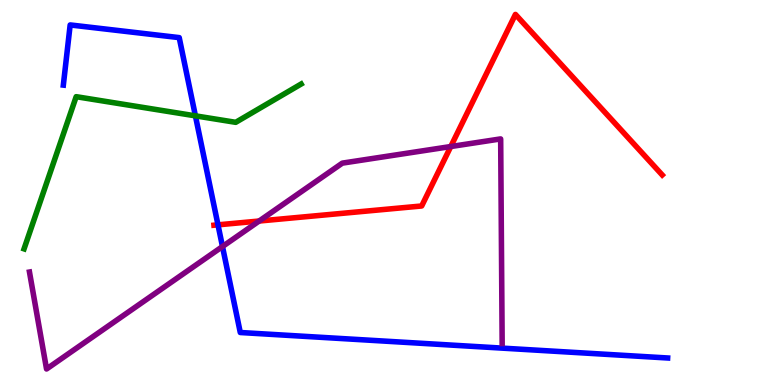[{'lines': ['blue', 'red'], 'intersections': [{'x': 2.81, 'y': 4.16}]}, {'lines': ['green', 'red'], 'intersections': []}, {'lines': ['purple', 'red'], 'intersections': [{'x': 3.34, 'y': 4.26}, {'x': 5.82, 'y': 6.19}]}, {'lines': ['blue', 'green'], 'intersections': [{'x': 2.52, 'y': 6.99}]}, {'lines': ['blue', 'purple'], 'intersections': [{'x': 2.87, 'y': 3.6}]}, {'lines': ['green', 'purple'], 'intersections': []}]